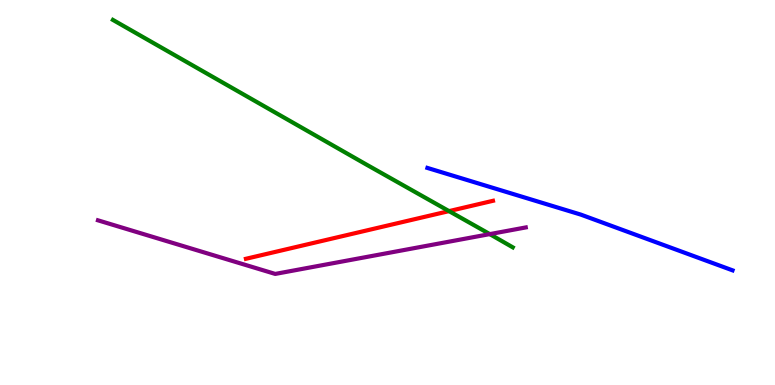[{'lines': ['blue', 'red'], 'intersections': []}, {'lines': ['green', 'red'], 'intersections': [{'x': 5.79, 'y': 4.52}]}, {'lines': ['purple', 'red'], 'intersections': []}, {'lines': ['blue', 'green'], 'intersections': []}, {'lines': ['blue', 'purple'], 'intersections': []}, {'lines': ['green', 'purple'], 'intersections': [{'x': 6.32, 'y': 3.92}]}]